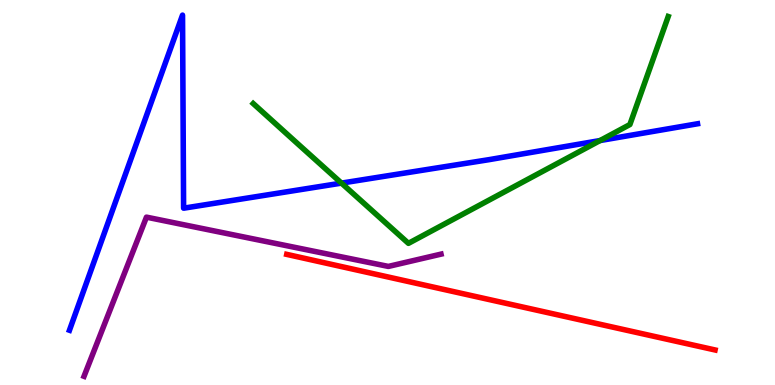[{'lines': ['blue', 'red'], 'intersections': []}, {'lines': ['green', 'red'], 'intersections': []}, {'lines': ['purple', 'red'], 'intersections': []}, {'lines': ['blue', 'green'], 'intersections': [{'x': 4.41, 'y': 5.24}, {'x': 7.74, 'y': 6.35}]}, {'lines': ['blue', 'purple'], 'intersections': []}, {'lines': ['green', 'purple'], 'intersections': []}]